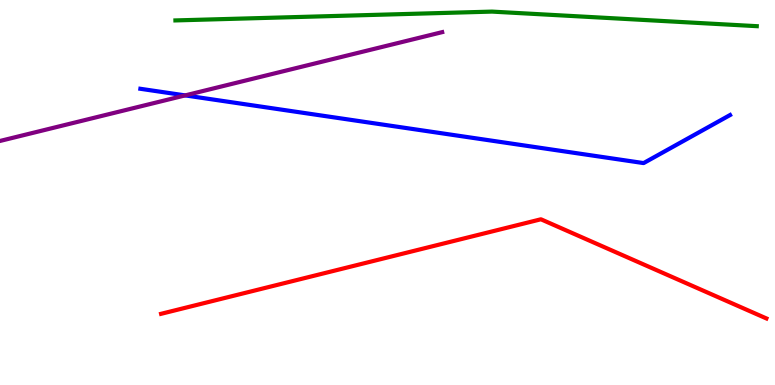[{'lines': ['blue', 'red'], 'intersections': []}, {'lines': ['green', 'red'], 'intersections': []}, {'lines': ['purple', 'red'], 'intersections': []}, {'lines': ['blue', 'green'], 'intersections': []}, {'lines': ['blue', 'purple'], 'intersections': [{'x': 2.39, 'y': 7.52}]}, {'lines': ['green', 'purple'], 'intersections': []}]